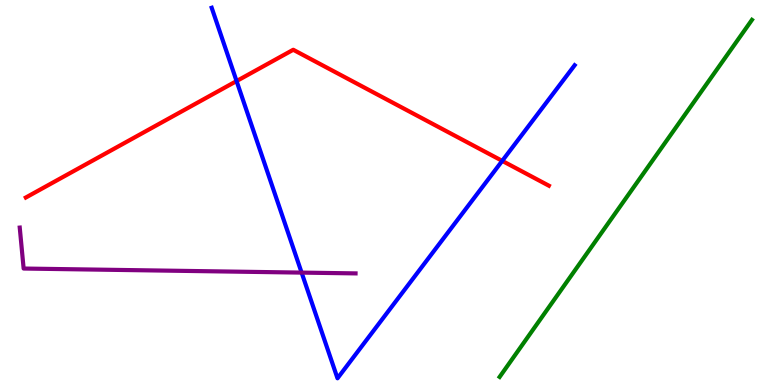[{'lines': ['blue', 'red'], 'intersections': [{'x': 3.05, 'y': 7.89}, {'x': 6.48, 'y': 5.82}]}, {'lines': ['green', 'red'], 'intersections': []}, {'lines': ['purple', 'red'], 'intersections': []}, {'lines': ['blue', 'green'], 'intersections': []}, {'lines': ['blue', 'purple'], 'intersections': [{'x': 3.89, 'y': 2.92}]}, {'lines': ['green', 'purple'], 'intersections': []}]